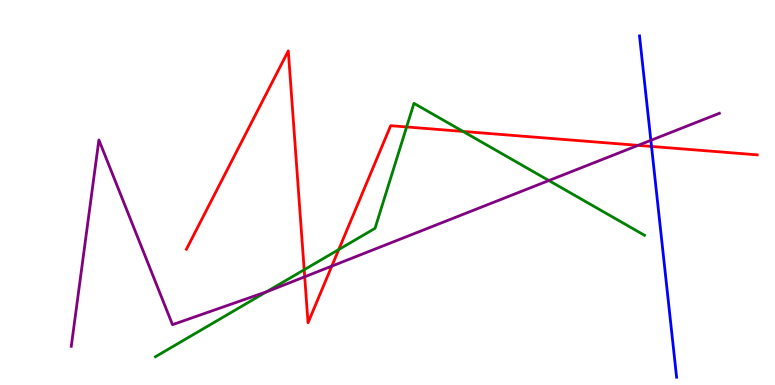[{'lines': ['blue', 'red'], 'intersections': [{'x': 8.41, 'y': 6.2}]}, {'lines': ['green', 'red'], 'intersections': [{'x': 3.92, 'y': 2.99}, {'x': 4.37, 'y': 3.52}, {'x': 5.25, 'y': 6.7}, {'x': 5.97, 'y': 6.59}]}, {'lines': ['purple', 'red'], 'intersections': [{'x': 3.93, 'y': 2.81}, {'x': 4.28, 'y': 3.09}, {'x': 8.23, 'y': 6.22}]}, {'lines': ['blue', 'green'], 'intersections': []}, {'lines': ['blue', 'purple'], 'intersections': [{'x': 8.4, 'y': 6.36}]}, {'lines': ['green', 'purple'], 'intersections': [{'x': 3.44, 'y': 2.42}, {'x': 7.08, 'y': 5.31}]}]